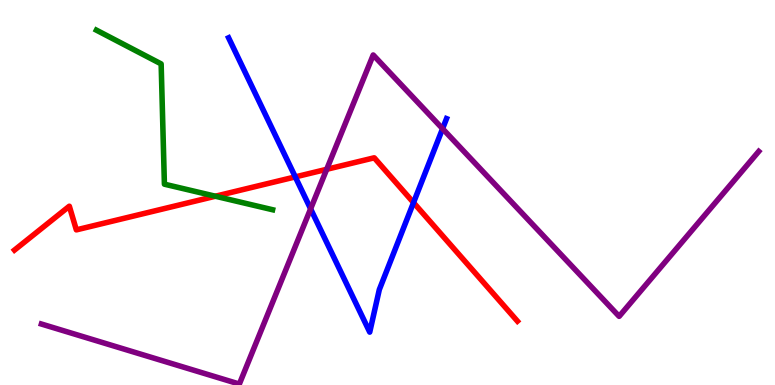[{'lines': ['blue', 'red'], 'intersections': [{'x': 3.81, 'y': 5.41}, {'x': 5.34, 'y': 4.74}]}, {'lines': ['green', 'red'], 'intersections': [{'x': 2.78, 'y': 4.9}]}, {'lines': ['purple', 'red'], 'intersections': [{'x': 4.22, 'y': 5.6}]}, {'lines': ['blue', 'green'], 'intersections': []}, {'lines': ['blue', 'purple'], 'intersections': [{'x': 4.01, 'y': 4.58}, {'x': 5.71, 'y': 6.66}]}, {'lines': ['green', 'purple'], 'intersections': []}]